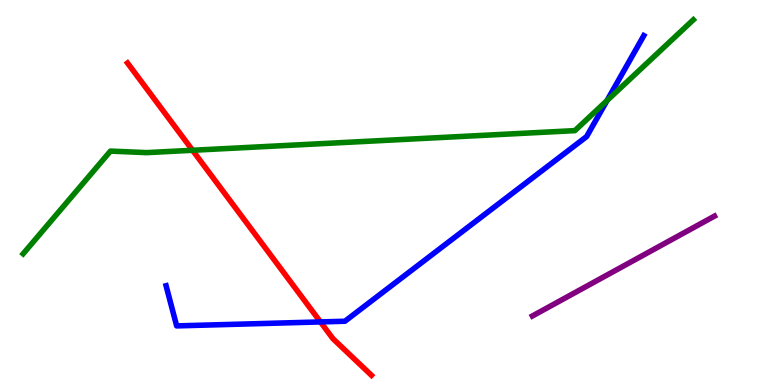[{'lines': ['blue', 'red'], 'intersections': [{'x': 4.13, 'y': 1.64}]}, {'lines': ['green', 'red'], 'intersections': [{'x': 2.48, 'y': 6.1}]}, {'lines': ['purple', 'red'], 'intersections': []}, {'lines': ['blue', 'green'], 'intersections': [{'x': 7.83, 'y': 7.39}]}, {'lines': ['blue', 'purple'], 'intersections': []}, {'lines': ['green', 'purple'], 'intersections': []}]